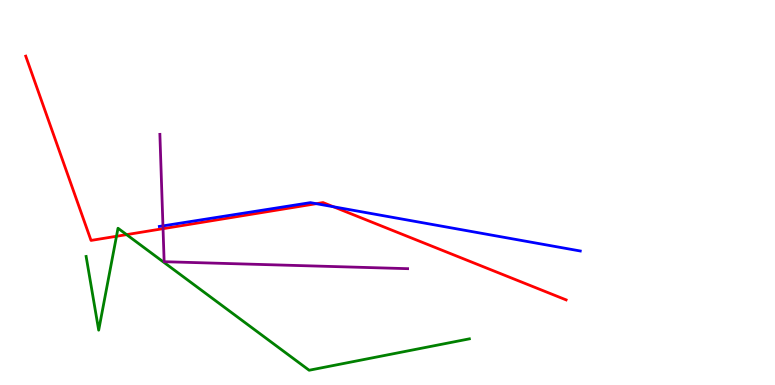[{'lines': ['blue', 'red'], 'intersections': [{'x': 4.08, 'y': 4.71}, {'x': 4.3, 'y': 4.63}]}, {'lines': ['green', 'red'], 'intersections': [{'x': 1.5, 'y': 3.86}, {'x': 1.63, 'y': 3.91}]}, {'lines': ['purple', 'red'], 'intersections': [{'x': 2.1, 'y': 4.06}]}, {'lines': ['blue', 'green'], 'intersections': []}, {'lines': ['blue', 'purple'], 'intersections': [{'x': 2.1, 'y': 4.13}]}, {'lines': ['green', 'purple'], 'intersections': []}]